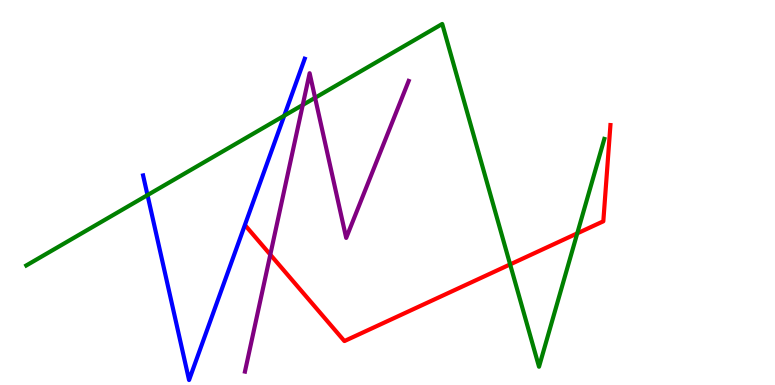[{'lines': ['blue', 'red'], 'intersections': []}, {'lines': ['green', 'red'], 'intersections': [{'x': 6.58, 'y': 3.13}, {'x': 7.45, 'y': 3.94}]}, {'lines': ['purple', 'red'], 'intersections': [{'x': 3.49, 'y': 3.39}]}, {'lines': ['blue', 'green'], 'intersections': [{'x': 1.9, 'y': 4.93}, {'x': 3.67, 'y': 6.99}]}, {'lines': ['blue', 'purple'], 'intersections': []}, {'lines': ['green', 'purple'], 'intersections': [{'x': 3.91, 'y': 7.27}, {'x': 4.07, 'y': 7.46}]}]